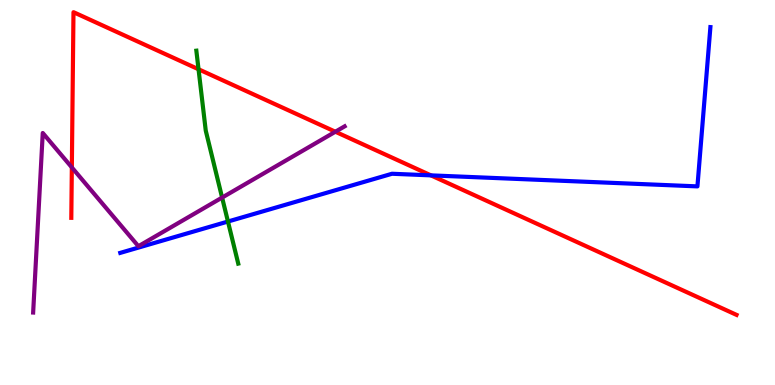[{'lines': ['blue', 'red'], 'intersections': [{'x': 5.56, 'y': 5.45}]}, {'lines': ['green', 'red'], 'intersections': [{'x': 2.56, 'y': 8.2}]}, {'lines': ['purple', 'red'], 'intersections': [{'x': 0.927, 'y': 5.65}, {'x': 4.33, 'y': 6.58}]}, {'lines': ['blue', 'green'], 'intersections': [{'x': 2.94, 'y': 4.25}]}, {'lines': ['blue', 'purple'], 'intersections': []}, {'lines': ['green', 'purple'], 'intersections': [{'x': 2.87, 'y': 4.87}]}]